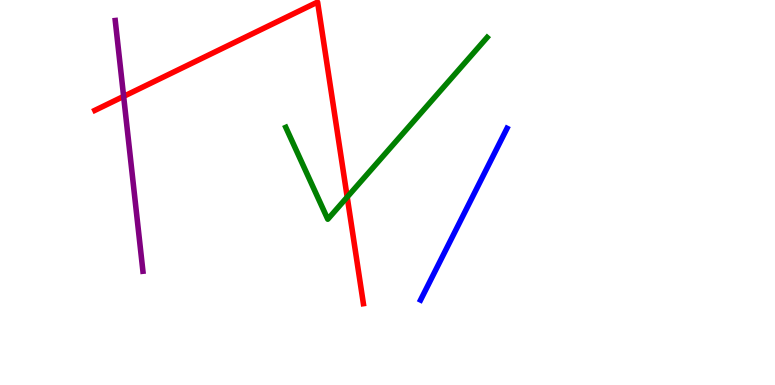[{'lines': ['blue', 'red'], 'intersections': []}, {'lines': ['green', 'red'], 'intersections': [{'x': 4.48, 'y': 4.88}]}, {'lines': ['purple', 'red'], 'intersections': [{'x': 1.6, 'y': 7.5}]}, {'lines': ['blue', 'green'], 'intersections': []}, {'lines': ['blue', 'purple'], 'intersections': []}, {'lines': ['green', 'purple'], 'intersections': []}]